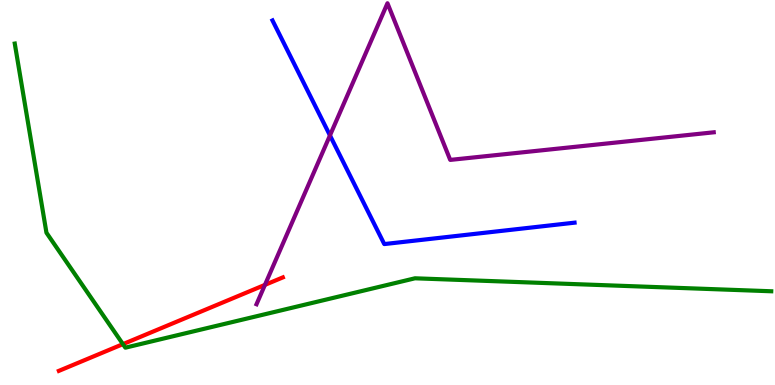[{'lines': ['blue', 'red'], 'intersections': []}, {'lines': ['green', 'red'], 'intersections': [{'x': 1.59, 'y': 1.06}]}, {'lines': ['purple', 'red'], 'intersections': [{'x': 3.42, 'y': 2.6}]}, {'lines': ['blue', 'green'], 'intersections': []}, {'lines': ['blue', 'purple'], 'intersections': [{'x': 4.26, 'y': 6.48}]}, {'lines': ['green', 'purple'], 'intersections': []}]